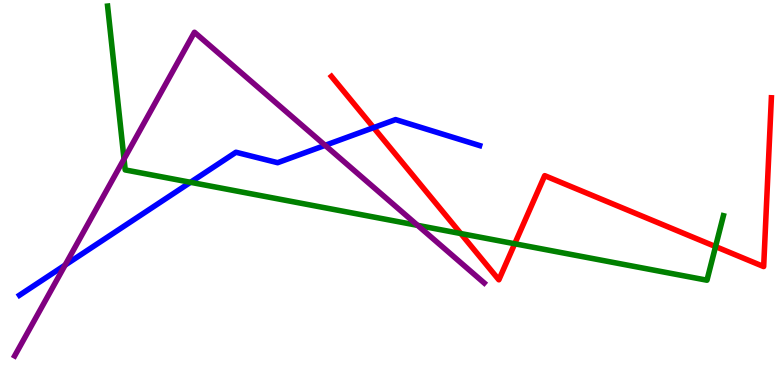[{'lines': ['blue', 'red'], 'intersections': [{'x': 4.82, 'y': 6.68}]}, {'lines': ['green', 'red'], 'intersections': [{'x': 5.95, 'y': 3.93}, {'x': 6.64, 'y': 3.67}, {'x': 9.23, 'y': 3.6}]}, {'lines': ['purple', 'red'], 'intersections': []}, {'lines': ['blue', 'green'], 'intersections': [{'x': 2.46, 'y': 5.26}]}, {'lines': ['blue', 'purple'], 'intersections': [{'x': 0.84, 'y': 3.11}, {'x': 4.2, 'y': 6.22}]}, {'lines': ['green', 'purple'], 'intersections': [{'x': 1.6, 'y': 5.87}, {'x': 5.39, 'y': 4.15}]}]